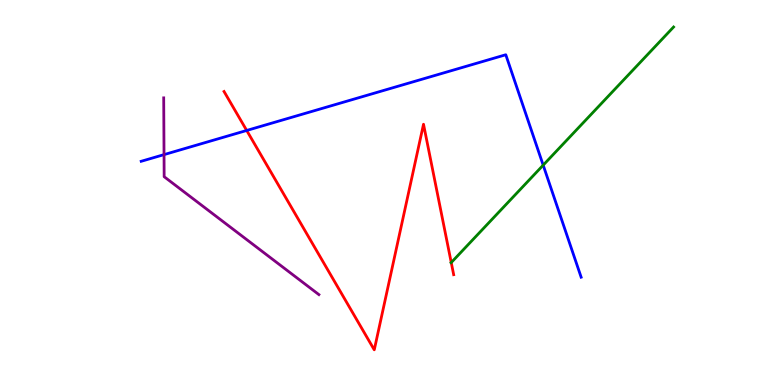[{'lines': ['blue', 'red'], 'intersections': [{'x': 3.18, 'y': 6.61}]}, {'lines': ['green', 'red'], 'intersections': [{'x': 5.82, 'y': 3.18}]}, {'lines': ['purple', 'red'], 'intersections': []}, {'lines': ['blue', 'green'], 'intersections': [{'x': 7.01, 'y': 5.71}]}, {'lines': ['blue', 'purple'], 'intersections': [{'x': 2.12, 'y': 5.98}]}, {'lines': ['green', 'purple'], 'intersections': []}]